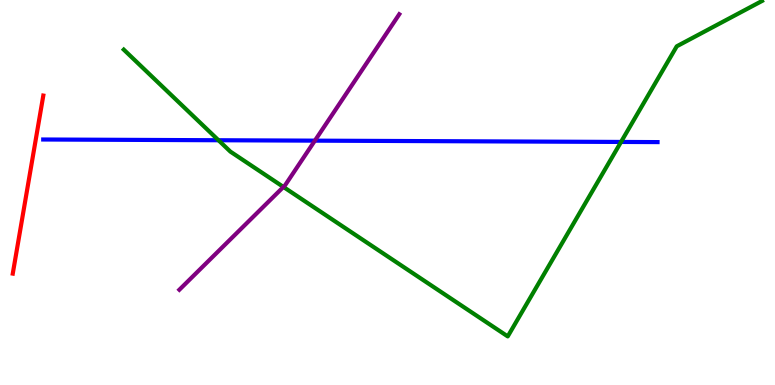[{'lines': ['blue', 'red'], 'intersections': []}, {'lines': ['green', 'red'], 'intersections': []}, {'lines': ['purple', 'red'], 'intersections': []}, {'lines': ['blue', 'green'], 'intersections': [{'x': 2.82, 'y': 6.36}, {'x': 8.01, 'y': 6.31}]}, {'lines': ['blue', 'purple'], 'intersections': [{'x': 4.06, 'y': 6.35}]}, {'lines': ['green', 'purple'], 'intersections': [{'x': 3.66, 'y': 5.14}]}]